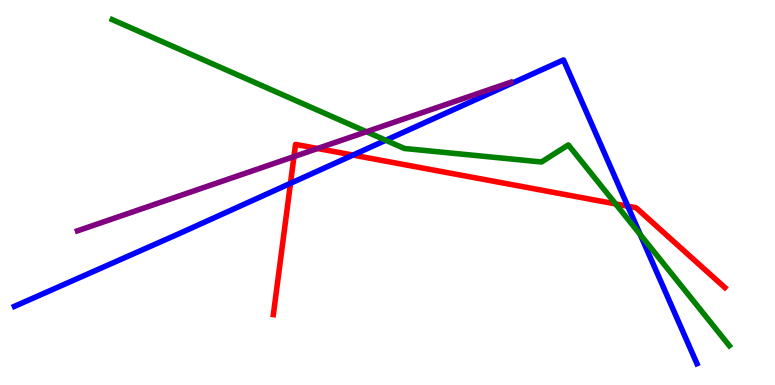[{'lines': ['blue', 'red'], 'intersections': [{'x': 3.75, 'y': 5.24}, {'x': 4.55, 'y': 5.97}, {'x': 8.1, 'y': 4.64}]}, {'lines': ['green', 'red'], 'intersections': [{'x': 7.94, 'y': 4.7}]}, {'lines': ['purple', 'red'], 'intersections': [{'x': 3.79, 'y': 5.93}, {'x': 4.1, 'y': 6.14}]}, {'lines': ['blue', 'green'], 'intersections': [{'x': 4.98, 'y': 6.36}, {'x': 8.26, 'y': 3.91}]}, {'lines': ['blue', 'purple'], 'intersections': []}, {'lines': ['green', 'purple'], 'intersections': [{'x': 4.73, 'y': 6.58}]}]